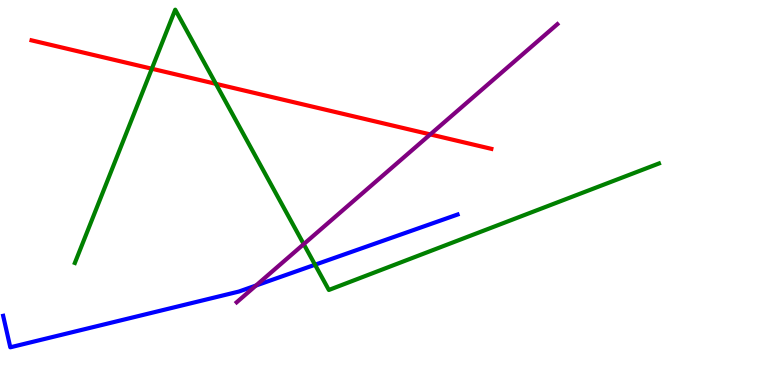[{'lines': ['blue', 'red'], 'intersections': []}, {'lines': ['green', 'red'], 'intersections': [{'x': 1.96, 'y': 8.21}, {'x': 2.79, 'y': 7.82}]}, {'lines': ['purple', 'red'], 'intersections': [{'x': 5.55, 'y': 6.51}]}, {'lines': ['blue', 'green'], 'intersections': [{'x': 4.06, 'y': 3.12}]}, {'lines': ['blue', 'purple'], 'intersections': [{'x': 3.3, 'y': 2.58}]}, {'lines': ['green', 'purple'], 'intersections': [{'x': 3.92, 'y': 3.66}]}]